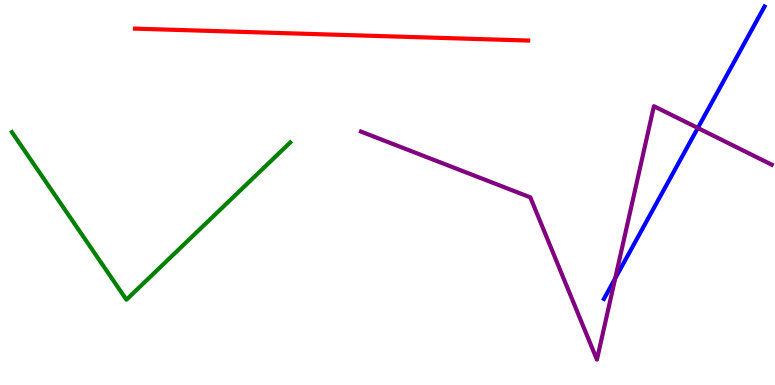[{'lines': ['blue', 'red'], 'intersections': []}, {'lines': ['green', 'red'], 'intersections': []}, {'lines': ['purple', 'red'], 'intersections': []}, {'lines': ['blue', 'green'], 'intersections': []}, {'lines': ['blue', 'purple'], 'intersections': [{'x': 7.94, 'y': 2.77}, {'x': 9.0, 'y': 6.68}]}, {'lines': ['green', 'purple'], 'intersections': []}]